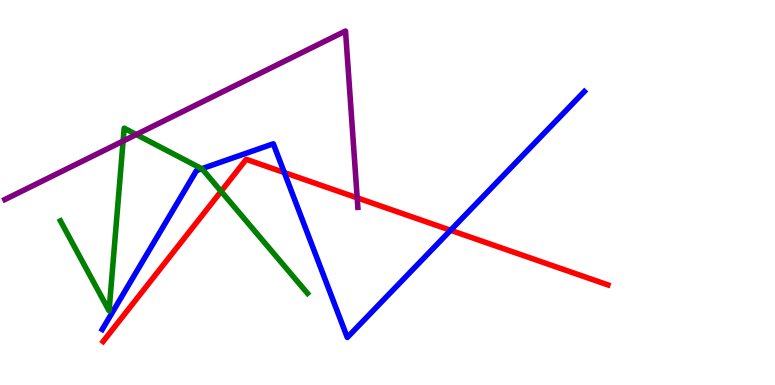[{'lines': ['blue', 'red'], 'intersections': [{'x': 3.67, 'y': 5.52}, {'x': 5.81, 'y': 4.02}]}, {'lines': ['green', 'red'], 'intersections': [{'x': 2.85, 'y': 5.03}]}, {'lines': ['purple', 'red'], 'intersections': [{'x': 4.61, 'y': 4.86}]}, {'lines': ['blue', 'green'], 'intersections': [{'x': 2.6, 'y': 5.62}]}, {'lines': ['blue', 'purple'], 'intersections': []}, {'lines': ['green', 'purple'], 'intersections': [{'x': 1.59, 'y': 6.34}, {'x': 1.76, 'y': 6.51}]}]